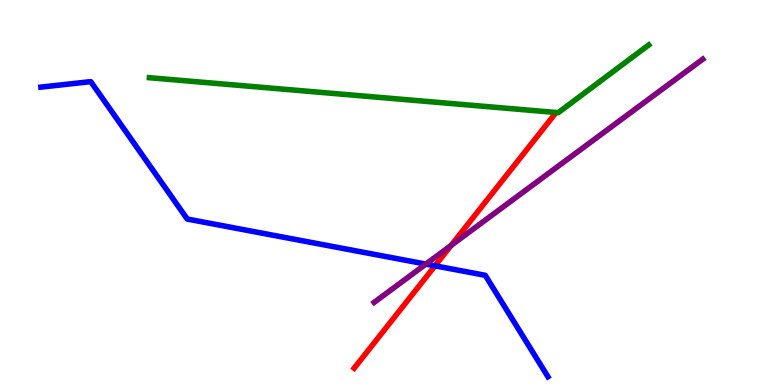[{'lines': ['blue', 'red'], 'intersections': [{'x': 5.61, 'y': 3.1}]}, {'lines': ['green', 'red'], 'intersections': []}, {'lines': ['purple', 'red'], 'intersections': [{'x': 5.82, 'y': 3.63}]}, {'lines': ['blue', 'green'], 'intersections': []}, {'lines': ['blue', 'purple'], 'intersections': [{'x': 5.5, 'y': 3.14}]}, {'lines': ['green', 'purple'], 'intersections': []}]